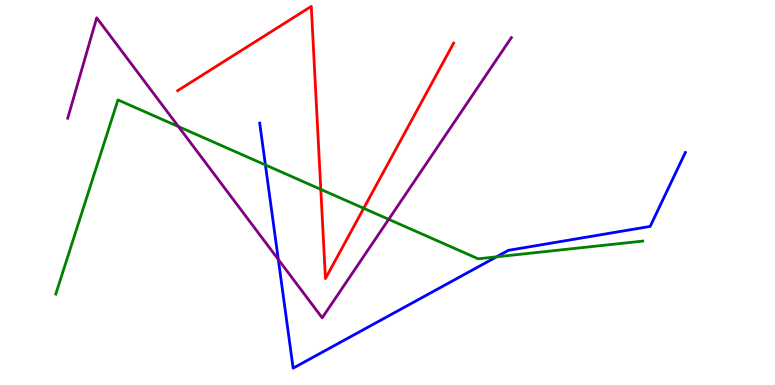[{'lines': ['blue', 'red'], 'intersections': []}, {'lines': ['green', 'red'], 'intersections': [{'x': 4.14, 'y': 5.08}, {'x': 4.69, 'y': 4.59}]}, {'lines': ['purple', 'red'], 'intersections': []}, {'lines': ['blue', 'green'], 'intersections': [{'x': 3.42, 'y': 5.72}, {'x': 6.41, 'y': 3.33}]}, {'lines': ['blue', 'purple'], 'intersections': [{'x': 3.59, 'y': 3.26}]}, {'lines': ['green', 'purple'], 'intersections': [{'x': 2.3, 'y': 6.71}, {'x': 5.02, 'y': 4.3}]}]